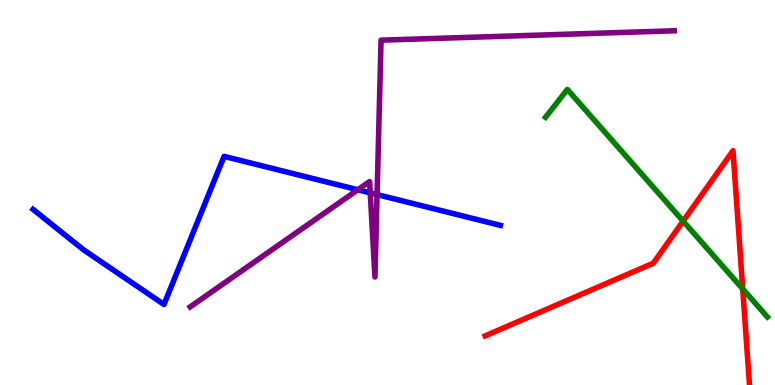[{'lines': ['blue', 'red'], 'intersections': []}, {'lines': ['green', 'red'], 'intersections': [{'x': 8.81, 'y': 4.26}, {'x': 9.58, 'y': 2.5}]}, {'lines': ['purple', 'red'], 'intersections': []}, {'lines': ['blue', 'green'], 'intersections': []}, {'lines': ['blue', 'purple'], 'intersections': [{'x': 4.62, 'y': 5.07}, {'x': 4.78, 'y': 4.99}, {'x': 4.87, 'y': 4.95}]}, {'lines': ['green', 'purple'], 'intersections': []}]